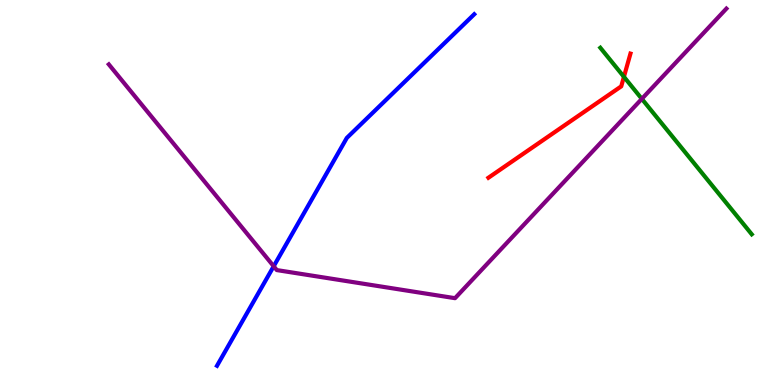[{'lines': ['blue', 'red'], 'intersections': []}, {'lines': ['green', 'red'], 'intersections': [{'x': 8.05, 'y': 8.0}]}, {'lines': ['purple', 'red'], 'intersections': []}, {'lines': ['blue', 'green'], 'intersections': []}, {'lines': ['blue', 'purple'], 'intersections': [{'x': 3.53, 'y': 3.08}]}, {'lines': ['green', 'purple'], 'intersections': [{'x': 8.28, 'y': 7.43}]}]